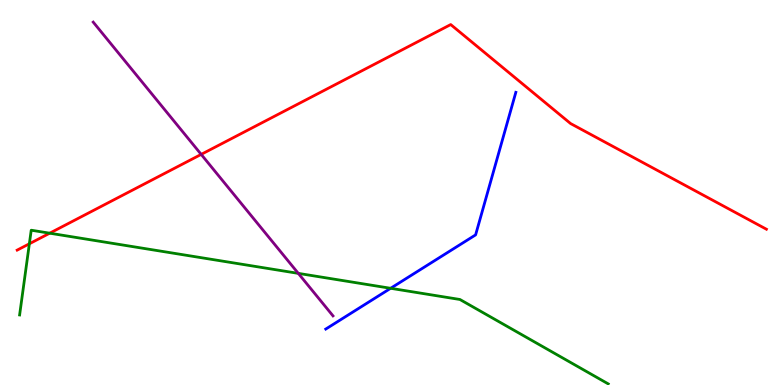[{'lines': ['blue', 'red'], 'intersections': []}, {'lines': ['green', 'red'], 'intersections': [{'x': 0.379, 'y': 3.67}, {'x': 0.641, 'y': 3.94}]}, {'lines': ['purple', 'red'], 'intersections': [{'x': 2.6, 'y': 5.99}]}, {'lines': ['blue', 'green'], 'intersections': [{'x': 5.04, 'y': 2.51}]}, {'lines': ['blue', 'purple'], 'intersections': []}, {'lines': ['green', 'purple'], 'intersections': [{'x': 3.85, 'y': 2.9}]}]